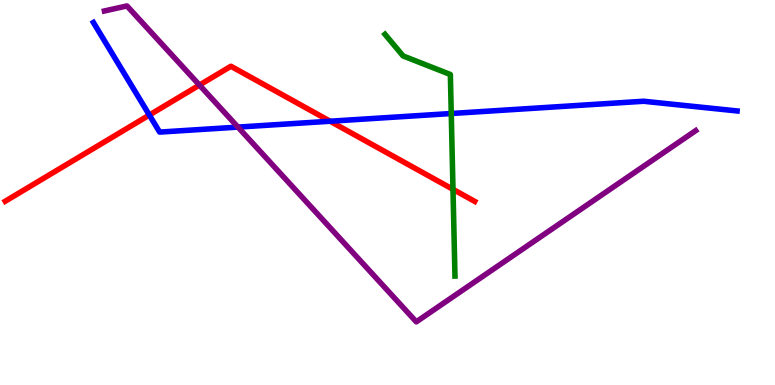[{'lines': ['blue', 'red'], 'intersections': [{'x': 1.93, 'y': 7.01}, {'x': 4.26, 'y': 6.85}]}, {'lines': ['green', 'red'], 'intersections': [{'x': 5.84, 'y': 5.08}]}, {'lines': ['purple', 'red'], 'intersections': [{'x': 2.57, 'y': 7.79}]}, {'lines': ['blue', 'green'], 'intersections': [{'x': 5.82, 'y': 7.05}]}, {'lines': ['blue', 'purple'], 'intersections': [{'x': 3.07, 'y': 6.7}]}, {'lines': ['green', 'purple'], 'intersections': []}]